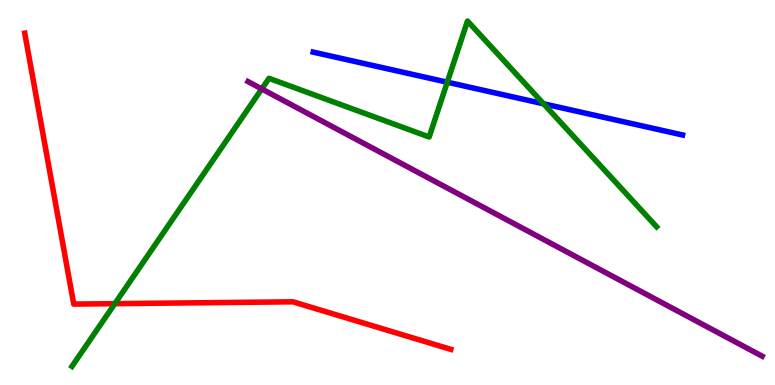[{'lines': ['blue', 'red'], 'intersections': []}, {'lines': ['green', 'red'], 'intersections': [{'x': 1.48, 'y': 2.11}]}, {'lines': ['purple', 'red'], 'intersections': []}, {'lines': ['blue', 'green'], 'intersections': [{'x': 5.77, 'y': 7.87}, {'x': 7.01, 'y': 7.3}]}, {'lines': ['blue', 'purple'], 'intersections': []}, {'lines': ['green', 'purple'], 'intersections': [{'x': 3.38, 'y': 7.69}]}]